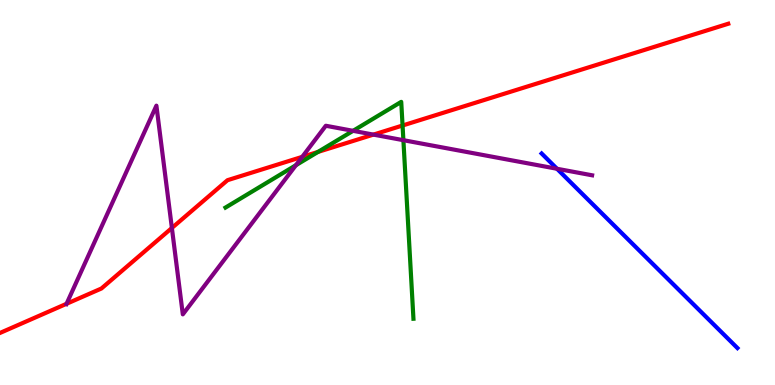[{'lines': ['blue', 'red'], 'intersections': []}, {'lines': ['green', 'red'], 'intersections': [{'x': 4.1, 'y': 6.05}, {'x': 5.19, 'y': 6.74}]}, {'lines': ['purple', 'red'], 'intersections': [{'x': 0.859, 'y': 2.11}, {'x': 2.22, 'y': 4.08}, {'x': 3.9, 'y': 5.93}, {'x': 4.82, 'y': 6.5}]}, {'lines': ['blue', 'green'], 'intersections': []}, {'lines': ['blue', 'purple'], 'intersections': [{'x': 7.19, 'y': 5.62}]}, {'lines': ['green', 'purple'], 'intersections': [{'x': 3.82, 'y': 5.71}, {'x': 4.56, 'y': 6.6}, {'x': 5.21, 'y': 6.36}]}]